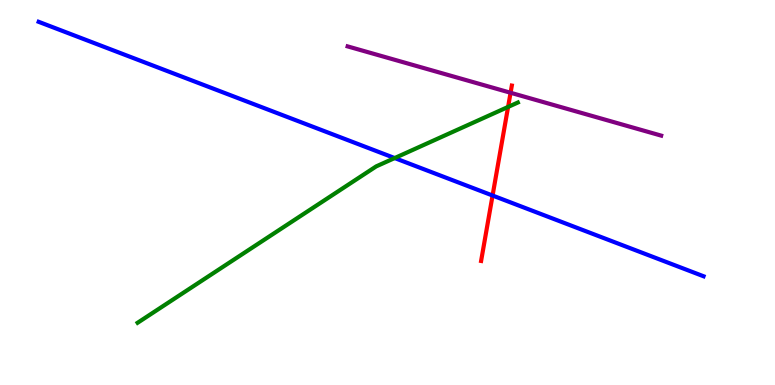[{'lines': ['blue', 'red'], 'intersections': [{'x': 6.36, 'y': 4.92}]}, {'lines': ['green', 'red'], 'intersections': [{'x': 6.56, 'y': 7.22}]}, {'lines': ['purple', 'red'], 'intersections': [{'x': 6.59, 'y': 7.59}]}, {'lines': ['blue', 'green'], 'intersections': [{'x': 5.09, 'y': 5.89}]}, {'lines': ['blue', 'purple'], 'intersections': []}, {'lines': ['green', 'purple'], 'intersections': []}]